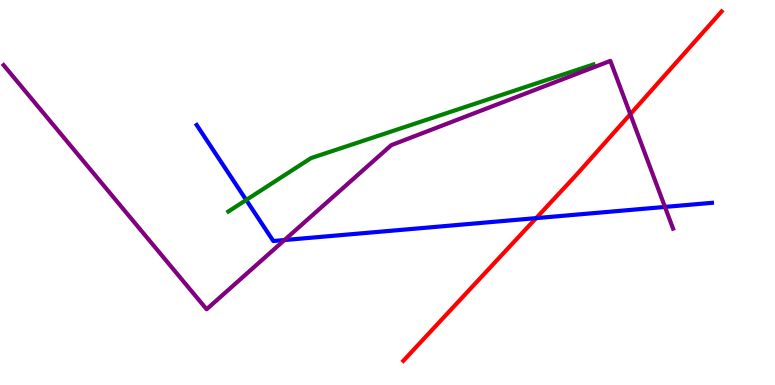[{'lines': ['blue', 'red'], 'intersections': [{'x': 6.92, 'y': 4.33}]}, {'lines': ['green', 'red'], 'intersections': []}, {'lines': ['purple', 'red'], 'intersections': [{'x': 8.13, 'y': 7.03}]}, {'lines': ['blue', 'green'], 'intersections': [{'x': 3.18, 'y': 4.81}]}, {'lines': ['blue', 'purple'], 'intersections': [{'x': 3.67, 'y': 3.77}, {'x': 8.58, 'y': 4.63}]}, {'lines': ['green', 'purple'], 'intersections': []}]